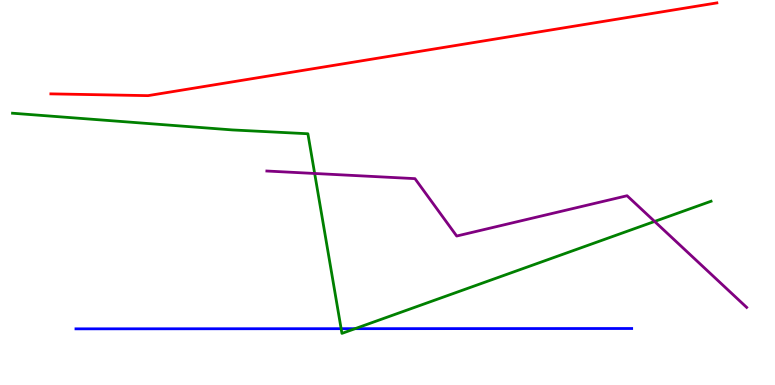[{'lines': ['blue', 'red'], 'intersections': []}, {'lines': ['green', 'red'], 'intersections': []}, {'lines': ['purple', 'red'], 'intersections': []}, {'lines': ['blue', 'green'], 'intersections': [{'x': 4.4, 'y': 1.46}, {'x': 4.58, 'y': 1.46}]}, {'lines': ['blue', 'purple'], 'intersections': []}, {'lines': ['green', 'purple'], 'intersections': [{'x': 4.06, 'y': 5.49}, {'x': 8.45, 'y': 4.25}]}]